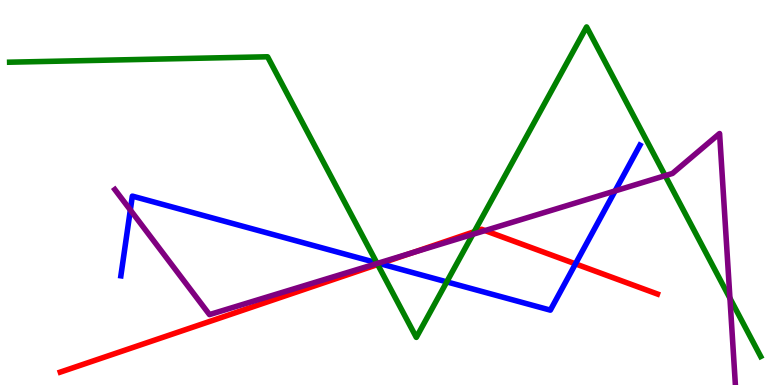[{'lines': ['blue', 'red'], 'intersections': [{'x': 4.9, 'y': 3.15}, {'x': 7.43, 'y': 3.15}]}, {'lines': ['green', 'red'], 'intersections': [{'x': 4.87, 'y': 3.13}, {'x': 6.12, 'y': 3.98}]}, {'lines': ['purple', 'red'], 'intersections': [{'x': 5.32, 'y': 3.43}, {'x': 6.26, 'y': 4.01}]}, {'lines': ['blue', 'green'], 'intersections': [{'x': 4.86, 'y': 3.17}, {'x': 5.76, 'y': 2.68}]}, {'lines': ['blue', 'purple'], 'intersections': [{'x': 1.68, 'y': 4.55}, {'x': 4.88, 'y': 3.16}, {'x': 7.94, 'y': 5.04}]}, {'lines': ['green', 'purple'], 'intersections': [{'x': 4.87, 'y': 3.16}, {'x': 6.1, 'y': 3.91}, {'x': 8.58, 'y': 5.44}, {'x': 9.42, 'y': 2.25}]}]